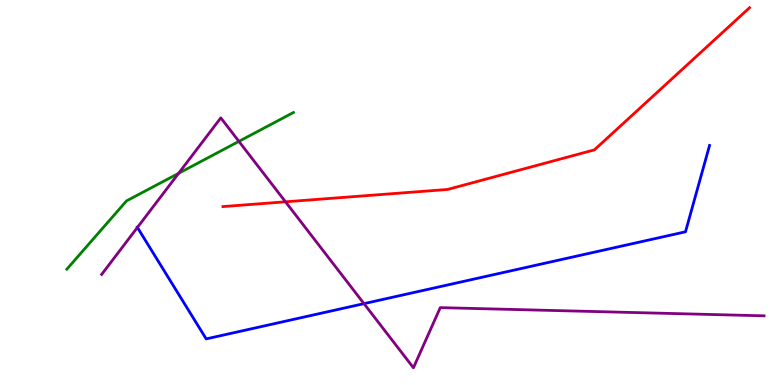[{'lines': ['blue', 'red'], 'intersections': []}, {'lines': ['green', 'red'], 'intersections': []}, {'lines': ['purple', 'red'], 'intersections': [{'x': 3.68, 'y': 4.76}]}, {'lines': ['blue', 'green'], 'intersections': []}, {'lines': ['blue', 'purple'], 'intersections': [{'x': 1.77, 'y': 4.09}, {'x': 4.7, 'y': 2.11}]}, {'lines': ['green', 'purple'], 'intersections': [{'x': 2.3, 'y': 5.5}, {'x': 3.08, 'y': 6.33}]}]